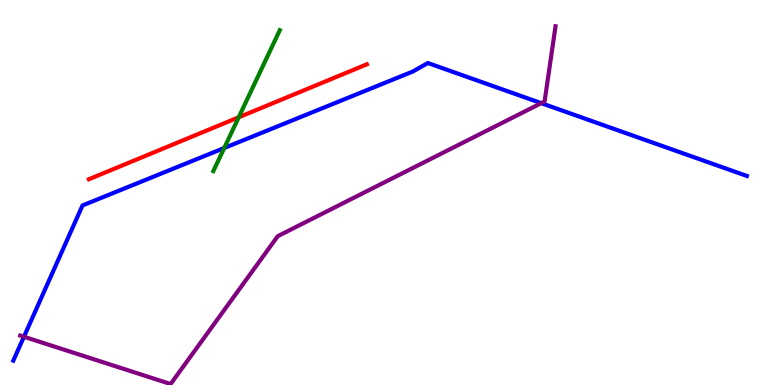[{'lines': ['blue', 'red'], 'intersections': []}, {'lines': ['green', 'red'], 'intersections': [{'x': 3.08, 'y': 6.95}]}, {'lines': ['purple', 'red'], 'intersections': []}, {'lines': ['blue', 'green'], 'intersections': [{'x': 2.89, 'y': 6.16}]}, {'lines': ['blue', 'purple'], 'intersections': [{'x': 0.309, 'y': 1.25}, {'x': 6.98, 'y': 7.32}]}, {'lines': ['green', 'purple'], 'intersections': []}]